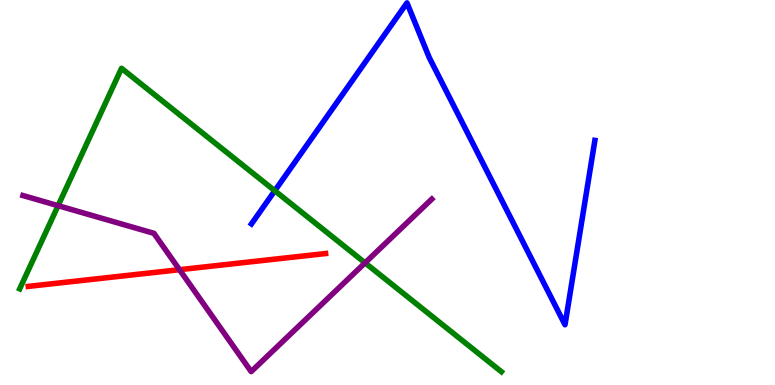[{'lines': ['blue', 'red'], 'intersections': []}, {'lines': ['green', 'red'], 'intersections': []}, {'lines': ['purple', 'red'], 'intersections': [{'x': 2.32, 'y': 3.0}]}, {'lines': ['blue', 'green'], 'intersections': [{'x': 3.55, 'y': 5.05}]}, {'lines': ['blue', 'purple'], 'intersections': []}, {'lines': ['green', 'purple'], 'intersections': [{'x': 0.75, 'y': 4.66}, {'x': 4.71, 'y': 3.17}]}]